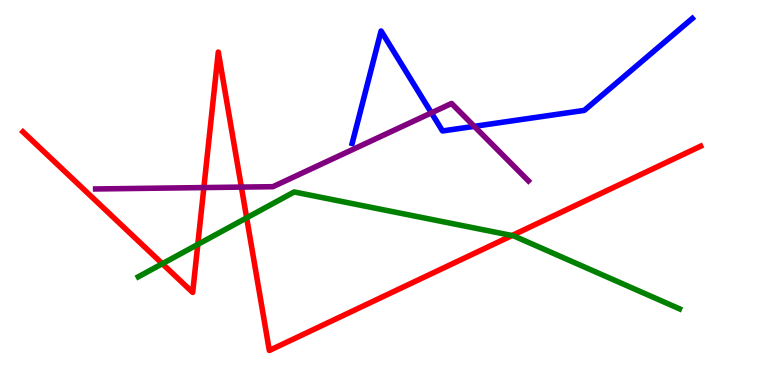[{'lines': ['blue', 'red'], 'intersections': []}, {'lines': ['green', 'red'], 'intersections': [{'x': 2.09, 'y': 3.15}, {'x': 2.55, 'y': 3.65}, {'x': 3.18, 'y': 4.34}, {'x': 6.61, 'y': 3.88}]}, {'lines': ['purple', 'red'], 'intersections': [{'x': 2.63, 'y': 5.13}, {'x': 3.11, 'y': 5.14}]}, {'lines': ['blue', 'green'], 'intersections': []}, {'lines': ['blue', 'purple'], 'intersections': [{'x': 5.57, 'y': 7.07}, {'x': 6.12, 'y': 6.72}]}, {'lines': ['green', 'purple'], 'intersections': []}]